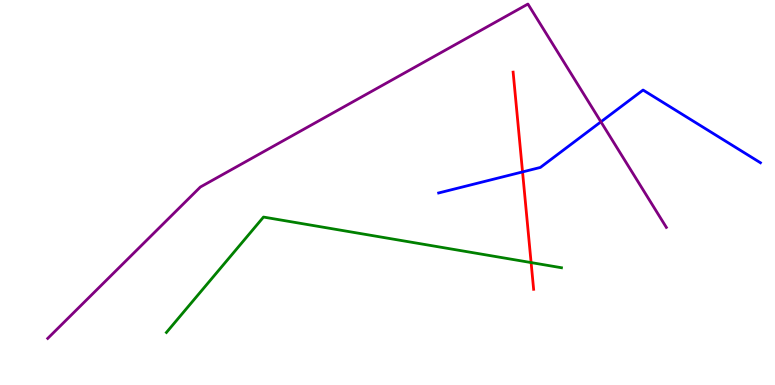[{'lines': ['blue', 'red'], 'intersections': [{'x': 6.74, 'y': 5.53}]}, {'lines': ['green', 'red'], 'intersections': [{'x': 6.85, 'y': 3.18}]}, {'lines': ['purple', 'red'], 'intersections': []}, {'lines': ['blue', 'green'], 'intersections': []}, {'lines': ['blue', 'purple'], 'intersections': [{'x': 7.75, 'y': 6.84}]}, {'lines': ['green', 'purple'], 'intersections': []}]